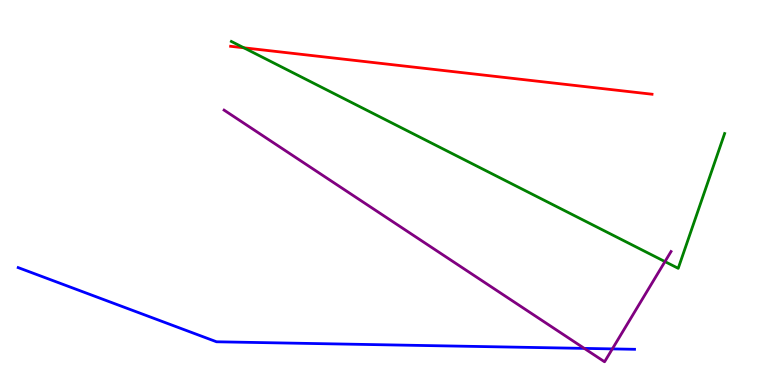[{'lines': ['blue', 'red'], 'intersections': []}, {'lines': ['green', 'red'], 'intersections': [{'x': 3.15, 'y': 8.76}]}, {'lines': ['purple', 'red'], 'intersections': []}, {'lines': ['blue', 'green'], 'intersections': []}, {'lines': ['blue', 'purple'], 'intersections': [{'x': 7.54, 'y': 0.951}, {'x': 7.9, 'y': 0.938}]}, {'lines': ['green', 'purple'], 'intersections': [{'x': 8.58, 'y': 3.21}]}]